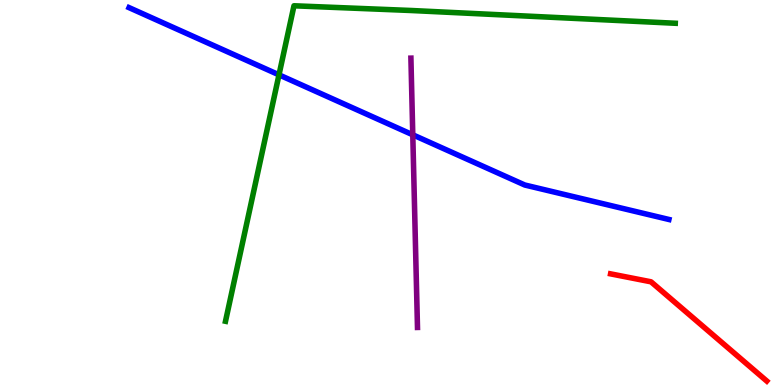[{'lines': ['blue', 'red'], 'intersections': []}, {'lines': ['green', 'red'], 'intersections': []}, {'lines': ['purple', 'red'], 'intersections': []}, {'lines': ['blue', 'green'], 'intersections': [{'x': 3.6, 'y': 8.06}]}, {'lines': ['blue', 'purple'], 'intersections': [{'x': 5.33, 'y': 6.5}]}, {'lines': ['green', 'purple'], 'intersections': []}]